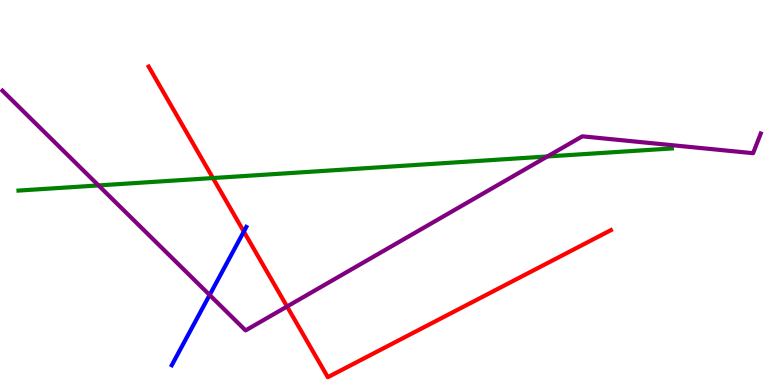[{'lines': ['blue', 'red'], 'intersections': [{'x': 3.15, 'y': 3.98}]}, {'lines': ['green', 'red'], 'intersections': [{'x': 2.75, 'y': 5.38}]}, {'lines': ['purple', 'red'], 'intersections': [{'x': 3.7, 'y': 2.04}]}, {'lines': ['blue', 'green'], 'intersections': []}, {'lines': ['blue', 'purple'], 'intersections': [{'x': 2.71, 'y': 2.34}]}, {'lines': ['green', 'purple'], 'intersections': [{'x': 1.27, 'y': 5.18}, {'x': 7.06, 'y': 5.94}]}]